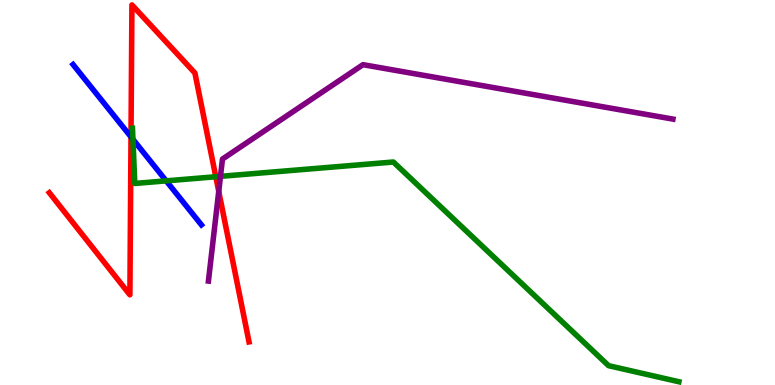[{'lines': ['blue', 'red'], 'intersections': [{'x': 1.69, 'y': 6.44}]}, {'lines': ['green', 'red'], 'intersections': [{'x': 2.78, 'y': 5.41}]}, {'lines': ['purple', 'red'], 'intersections': [{'x': 2.82, 'y': 5.03}]}, {'lines': ['blue', 'green'], 'intersections': [{'x': 1.72, 'y': 6.38}, {'x': 2.14, 'y': 5.3}]}, {'lines': ['blue', 'purple'], 'intersections': []}, {'lines': ['green', 'purple'], 'intersections': [{'x': 2.84, 'y': 5.42}]}]